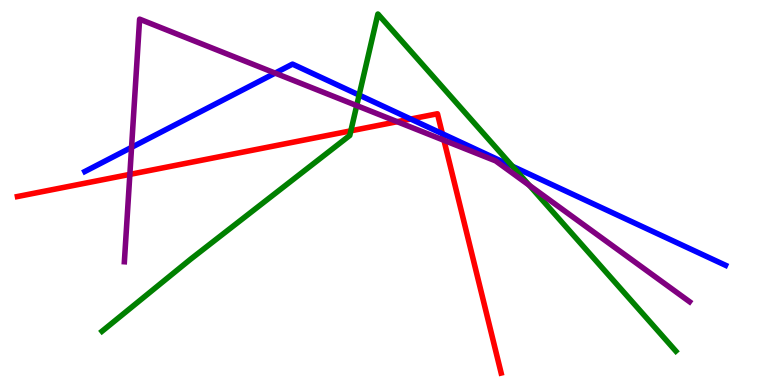[{'lines': ['blue', 'red'], 'intersections': [{'x': 5.3, 'y': 6.91}, {'x': 5.71, 'y': 6.53}]}, {'lines': ['green', 'red'], 'intersections': [{'x': 4.53, 'y': 6.6}]}, {'lines': ['purple', 'red'], 'intersections': [{'x': 1.68, 'y': 5.47}, {'x': 5.13, 'y': 6.84}, {'x': 5.73, 'y': 6.36}]}, {'lines': ['blue', 'green'], 'intersections': [{'x': 4.63, 'y': 7.53}, {'x': 6.61, 'y': 5.68}]}, {'lines': ['blue', 'purple'], 'intersections': [{'x': 1.7, 'y': 6.17}, {'x': 3.55, 'y': 8.1}]}, {'lines': ['green', 'purple'], 'intersections': [{'x': 4.6, 'y': 7.26}, {'x': 6.83, 'y': 5.19}]}]